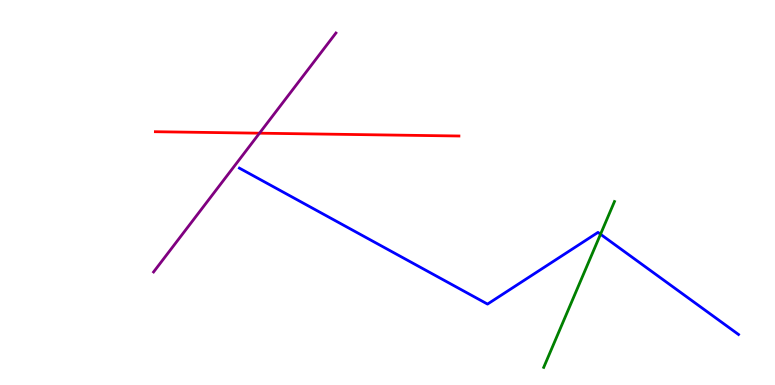[{'lines': ['blue', 'red'], 'intersections': []}, {'lines': ['green', 'red'], 'intersections': []}, {'lines': ['purple', 'red'], 'intersections': [{'x': 3.35, 'y': 6.54}]}, {'lines': ['blue', 'green'], 'intersections': [{'x': 7.75, 'y': 3.92}]}, {'lines': ['blue', 'purple'], 'intersections': []}, {'lines': ['green', 'purple'], 'intersections': []}]